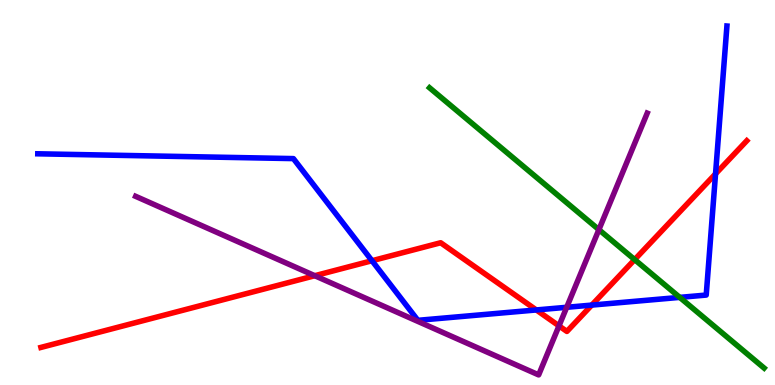[{'lines': ['blue', 'red'], 'intersections': [{'x': 4.8, 'y': 3.23}, {'x': 6.92, 'y': 1.95}, {'x': 7.64, 'y': 2.08}, {'x': 9.23, 'y': 5.48}]}, {'lines': ['green', 'red'], 'intersections': [{'x': 8.19, 'y': 3.26}]}, {'lines': ['purple', 'red'], 'intersections': [{'x': 4.06, 'y': 2.84}, {'x': 7.21, 'y': 1.54}]}, {'lines': ['blue', 'green'], 'intersections': [{'x': 8.77, 'y': 2.28}]}, {'lines': ['blue', 'purple'], 'intersections': [{'x': 7.31, 'y': 2.02}]}, {'lines': ['green', 'purple'], 'intersections': [{'x': 7.73, 'y': 4.03}]}]